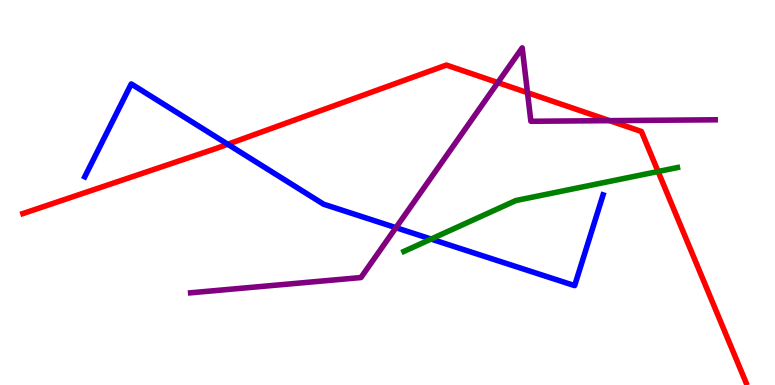[{'lines': ['blue', 'red'], 'intersections': [{'x': 2.94, 'y': 6.25}]}, {'lines': ['green', 'red'], 'intersections': [{'x': 8.49, 'y': 5.55}]}, {'lines': ['purple', 'red'], 'intersections': [{'x': 6.42, 'y': 7.85}, {'x': 6.81, 'y': 7.59}, {'x': 7.87, 'y': 6.87}]}, {'lines': ['blue', 'green'], 'intersections': [{'x': 5.56, 'y': 3.79}]}, {'lines': ['blue', 'purple'], 'intersections': [{'x': 5.11, 'y': 4.09}]}, {'lines': ['green', 'purple'], 'intersections': []}]